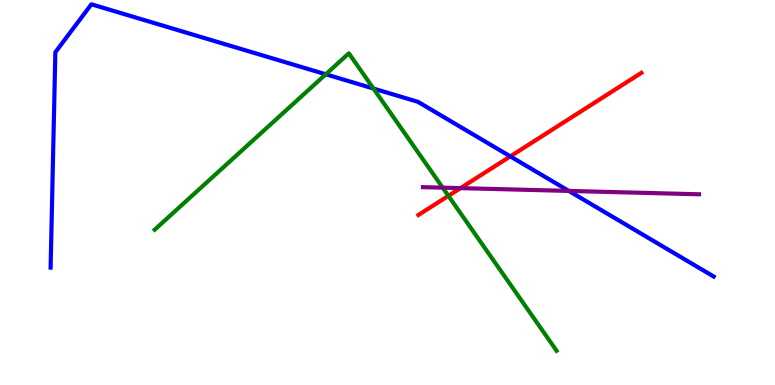[{'lines': ['blue', 'red'], 'intersections': [{'x': 6.58, 'y': 5.94}]}, {'lines': ['green', 'red'], 'intersections': [{'x': 5.79, 'y': 4.91}]}, {'lines': ['purple', 'red'], 'intersections': [{'x': 5.94, 'y': 5.11}]}, {'lines': ['blue', 'green'], 'intersections': [{'x': 4.2, 'y': 8.07}, {'x': 4.82, 'y': 7.7}]}, {'lines': ['blue', 'purple'], 'intersections': [{'x': 7.34, 'y': 5.04}]}, {'lines': ['green', 'purple'], 'intersections': [{'x': 5.71, 'y': 5.13}]}]